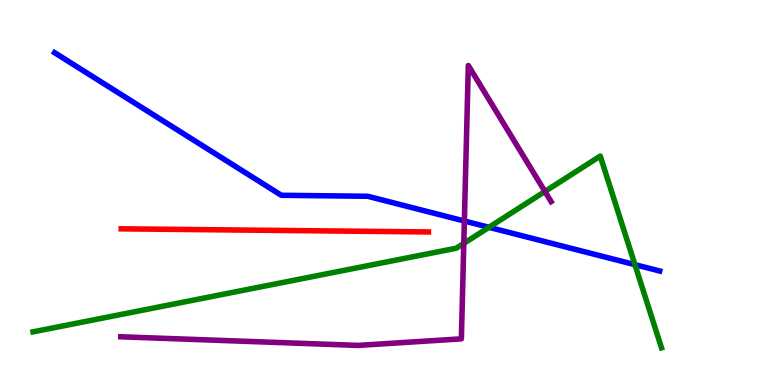[{'lines': ['blue', 'red'], 'intersections': []}, {'lines': ['green', 'red'], 'intersections': []}, {'lines': ['purple', 'red'], 'intersections': []}, {'lines': ['blue', 'green'], 'intersections': [{'x': 6.31, 'y': 4.1}, {'x': 8.19, 'y': 3.13}]}, {'lines': ['blue', 'purple'], 'intersections': [{'x': 5.99, 'y': 4.26}]}, {'lines': ['green', 'purple'], 'intersections': [{'x': 5.98, 'y': 3.68}, {'x': 7.03, 'y': 5.03}]}]